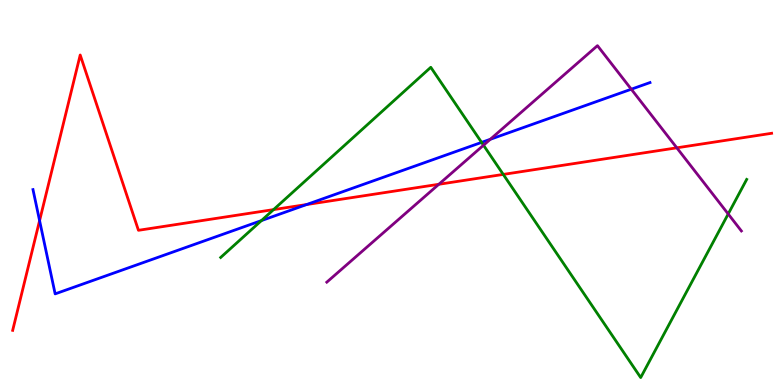[{'lines': ['blue', 'red'], 'intersections': [{'x': 0.511, 'y': 4.27}, {'x': 3.96, 'y': 4.69}]}, {'lines': ['green', 'red'], 'intersections': [{'x': 3.53, 'y': 4.56}, {'x': 6.49, 'y': 5.47}]}, {'lines': ['purple', 'red'], 'intersections': [{'x': 5.66, 'y': 5.21}, {'x': 8.73, 'y': 6.16}]}, {'lines': ['blue', 'green'], 'intersections': [{'x': 3.37, 'y': 4.27}, {'x': 6.21, 'y': 6.3}]}, {'lines': ['blue', 'purple'], 'intersections': [{'x': 6.33, 'y': 6.38}, {'x': 8.15, 'y': 7.68}]}, {'lines': ['green', 'purple'], 'intersections': [{'x': 6.24, 'y': 6.23}, {'x': 9.4, 'y': 4.44}]}]